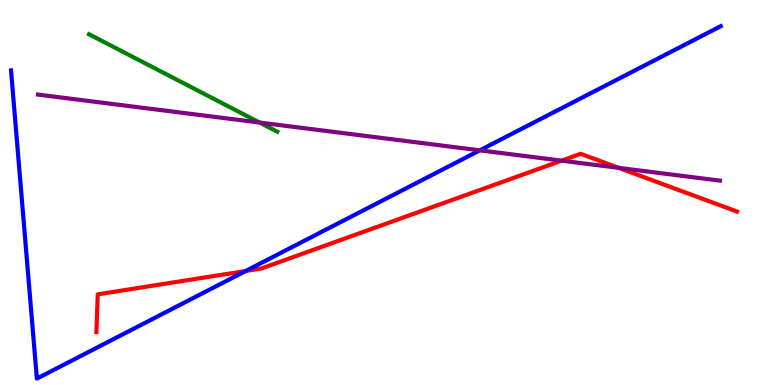[{'lines': ['blue', 'red'], 'intersections': [{'x': 3.17, 'y': 2.96}]}, {'lines': ['green', 'red'], 'intersections': []}, {'lines': ['purple', 'red'], 'intersections': [{'x': 7.25, 'y': 5.83}, {'x': 7.98, 'y': 5.64}]}, {'lines': ['blue', 'green'], 'intersections': []}, {'lines': ['blue', 'purple'], 'intersections': [{'x': 6.19, 'y': 6.1}]}, {'lines': ['green', 'purple'], 'intersections': [{'x': 3.35, 'y': 6.82}]}]